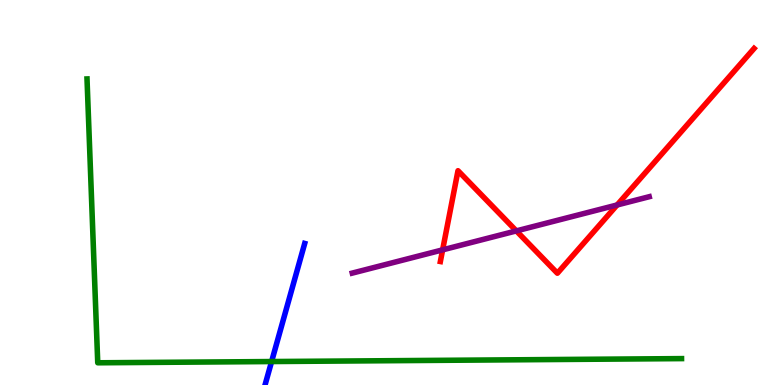[{'lines': ['blue', 'red'], 'intersections': []}, {'lines': ['green', 'red'], 'intersections': []}, {'lines': ['purple', 'red'], 'intersections': [{'x': 5.71, 'y': 3.51}, {'x': 6.66, 'y': 4.0}, {'x': 7.96, 'y': 4.68}]}, {'lines': ['blue', 'green'], 'intersections': [{'x': 3.5, 'y': 0.609}]}, {'lines': ['blue', 'purple'], 'intersections': []}, {'lines': ['green', 'purple'], 'intersections': []}]